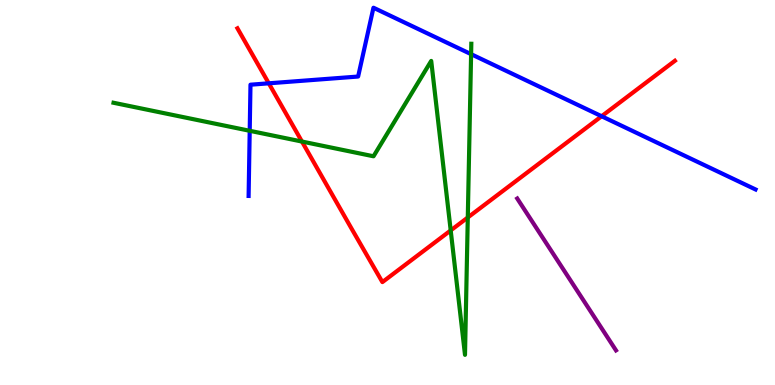[{'lines': ['blue', 'red'], 'intersections': [{'x': 3.47, 'y': 7.84}, {'x': 7.76, 'y': 6.98}]}, {'lines': ['green', 'red'], 'intersections': [{'x': 3.9, 'y': 6.32}, {'x': 5.82, 'y': 4.02}, {'x': 6.04, 'y': 4.35}]}, {'lines': ['purple', 'red'], 'intersections': []}, {'lines': ['blue', 'green'], 'intersections': [{'x': 3.22, 'y': 6.6}, {'x': 6.08, 'y': 8.59}]}, {'lines': ['blue', 'purple'], 'intersections': []}, {'lines': ['green', 'purple'], 'intersections': []}]